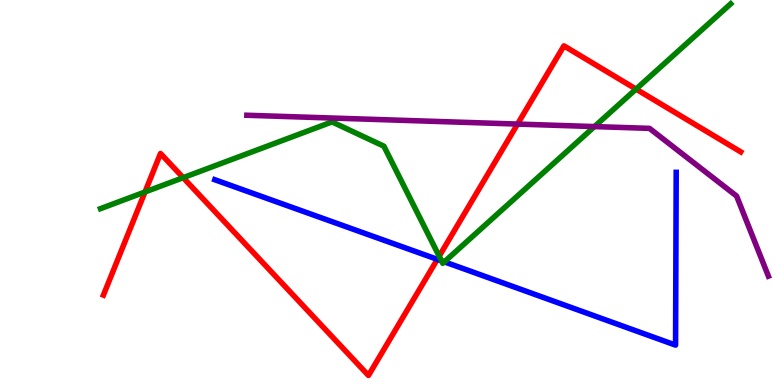[{'lines': ['blue', 'red'], 'intersections': [{'x': 5.64, 'y': 3.26}]}, {'lines': ['green', 'red'], 'intersections': [{'x': 1.87, 'y': 5.01}, {'x': 2.36, 'y': 5.39}, {'x': 5.67, 'y': 3.35}, {'x': 8.21, 'y': 7.69}]}, {'lines': ['purple', 'red'], 'intersections': [{'x': 6.68, 'y': 6.78}]}, {'lines': ['blue', 'green'], 'intersections': [{'x': 5.7, 'y': 3.23}, {'x': 5.73, 'y': 3.2}]}, {'lines': ['blue', 'purple'], 'intersections': []}, {'lines': ['green', 'purple'], 'intersections': [{'x': 7.67, 'y': 6.71}]}]